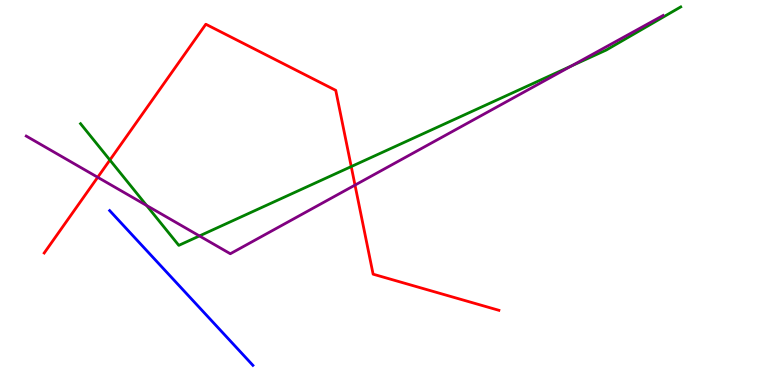[{'lines': ['blue', 'red'], 'intersections': []}, {'lines': ['green', 'red'], 'intersections': [{'x': 1.42, 'y': 5.84}, {'x': 4.53, 'y': 5.67}]}, {'lines': ['purple', 'red'], 'intersections': [{'x': 1.26, 'y': 5.4}, {'x': 4.58, 'y': 5.19}]}, {'lines': ['blue', 'green'], 'intersections': []}, {'lines': ['blue', 'purple'], 'intersections': []}, {'lines': ['green', 'purple'], 'intersections': [{'x': 1.89, 'y': 4.66}, {'x': 2.57, 'y': 3.87}, {'x': 7.37, 'y': 8.29}]}]